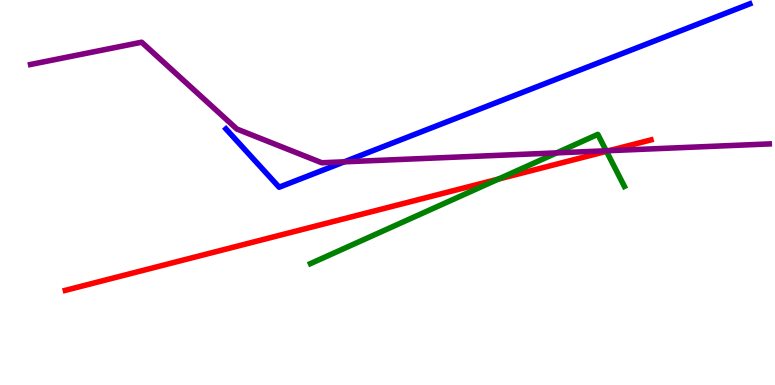[{'lines': ['blue', 'red'], 'intersections': []}, {'lines': ['green', 'red'], 'intersections': [{'x': 6.43, 'y': 5.35}, {'x': 7.83, 'y': 6.07}]}, {'lines': ['purple', 'red'], 'intersections': [{'x': 7.86, 'y': 6.09}]}, {'lines': ['blue', 'green'], 'intersections': []}, {'lines': ['blue', 'purple'], 'intersections': [{'x': 4.44, 'y': 5.8}]}, {'lines': ['green', 'purple'], 'intersections': [{'x': 7.18, 'y': 6.03}, {'x': 7.82, 'y': 6.08}]}]